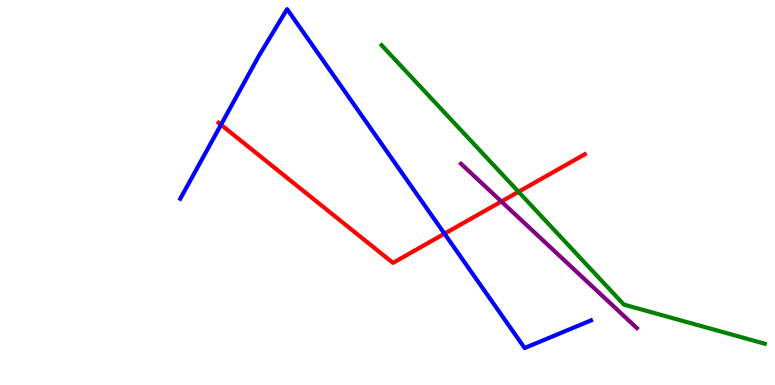[{'lines': ['blue', 'red'], 'intersections': [{'x': 2.85, 'y': 6.76}, {'x': 5.74, 'y': 3.93}]}, {'lines': ['green', 'red'], 'intersections': [{'x': 6.69, 'y': 5.02}]}, {'lines': ['purple', 'red'], 'intersections': [{'x': 6.47, 'y': 4.77}]}, {'lines': ['blue', 'green'], 'intersections': []}, {'lines': ['blue', 'purple'], 'intersections': []}, {'lines': ['green', 'purple'], 'intersections': []}]